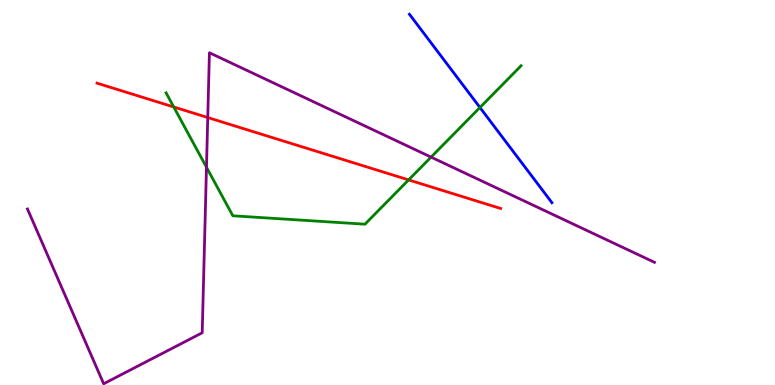[{'lines': ['blue', 'red'], 'intersections': []}, {'lines': ['green', 'red'], 'intersections': [{'x': 2.24, 'y': 7.22}, {'x': 5.27, 'y': 5.33}]}, {'lines': ['purple', 'red'], 'intersections': [{'x': 2.68, 'y': 6.95}]}, {'lines': ['blue', 'green'], 'intersections': [{'x': 6.19, 'y': 7.21}]}, {'lines': ['blue', 'purple'], 'intersections': []}, {'lines': ['green', 'purple'], 'intersections': [{'x': 2.66, 'y': 5.66}, {'x': 5.56, 'y': 5.92}]}]